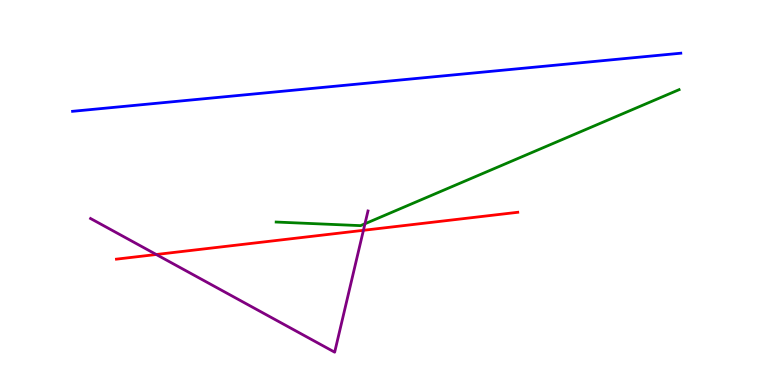[{'lines': ['blue', 'red'], 'intersections': []}, {'lines': ['green', 'red'], 'intersections': []}, {'lines': ['purple', 'red'], 'intersections': [{'x': 2.02, 'y': 3.39}, {'x': 4.69, 'y': 4.02}]}, {'lines': ['blue', 'green'], 'intersections': []}, {'lines': ['blue', 'purple'], 'intersections': []}, {'lines': ['green', 'purple'], 'intersections': [{'x': 4.71, 'y': 4.19}]}]